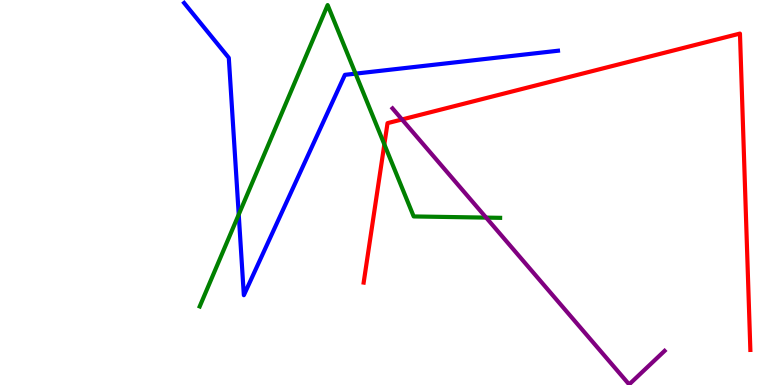[{'lines': ['blue', 'red'], 'intersections': []}, {'lines': ['green', 'red'], 'intersections': [{'x': 4.96, 'y': 6.25}]}, {'lines': ['purple', 'red'], 'intersections': [{'x': 5.19, 'y': 6.9}]}, {'lines': ['blue', 'green'], 'intersections': [{'x': 3.08, 'y': 4.43}, {'x': 4.59, 'y': 8.09}]}, {'lines': ['blue', 'purple'], 'intersections': []}, {'lines': ['green', 'purple'], 'intersections': [{'x': 6.27, 'y': 4.35}]}]